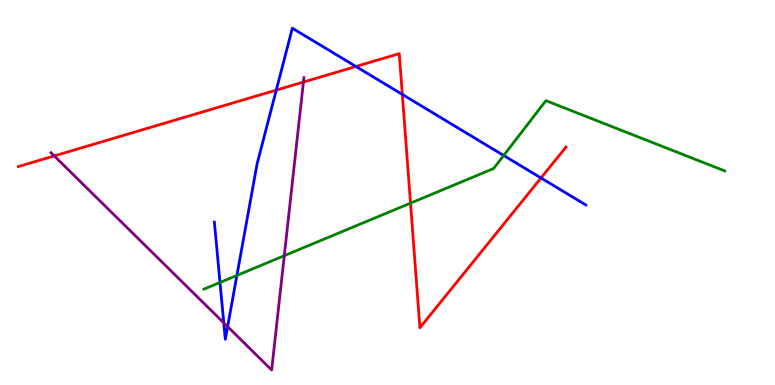[{'lines': ['blue', 'red'], 'intersections': [{'x': 3.56, 'y': 7.66}, {'x': 4.59, 'y': 8.27}, {'x': 5.19, 'y': 7.55}, {'x': 6.98, 'y': 5.38}]}, {'lines': ['green', 'red'], 'intersections': [{'x': 5.3, 'y': 4.72}]}, {'lines': ['purple', 'red'], 'intersections': [{'x': 0.7, 'y': 5.95}, {'x': 3.92, 'y': 7.87}]}, {'lines': ['blue', 'green'], 'intersections': [{'x': 2.84, 'y': 2.66}, {'x': 3.06, 'y': 2.85}, {'x': 6.5, 'y': 5.96}]}, {'lines': ['blue', 'purple'], 'intersections': [{'x': 2.89, 'y': 1.61}, {'x': 2.94, 'y': 1.52}]}, {'lines': ['green', 'purple'], 'intersections': [{'x': 3.67, 'y': 3.36}]}]